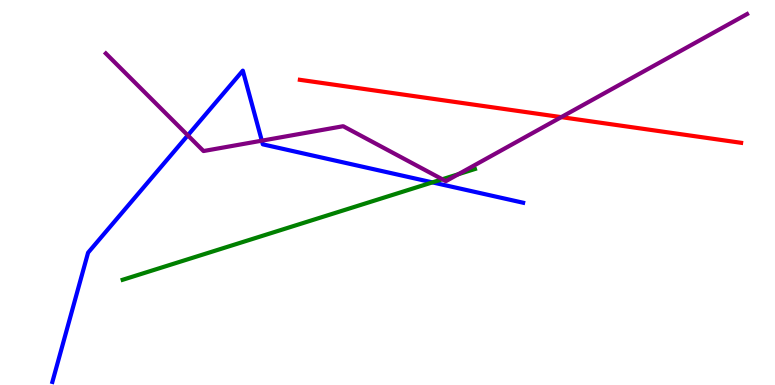[{'lines': ['blue', 'red'], 'intersections': []}, {'lines': ['green', 'red'], 'intersections': []}, {'lines': ['purple', 'red'], 'intersections': [{'x': 7.24, 'y': 6.96}]}, {'lines': ['blue', 'green'], 'intersections': [{'x': 5.58, 'y': 5.26}]}, {'lines': ['blue', 'purple'], 'intersections': [{'x': 2.42, 'y': 6.48}, {'x': 3.38, 'y': 6.35}]}, {'lines': ['green', 'purple'], 'intersections': [{'x': 5.71, 'y': 5.34}, {'x': 5.91, 'y': 5.47}]}]